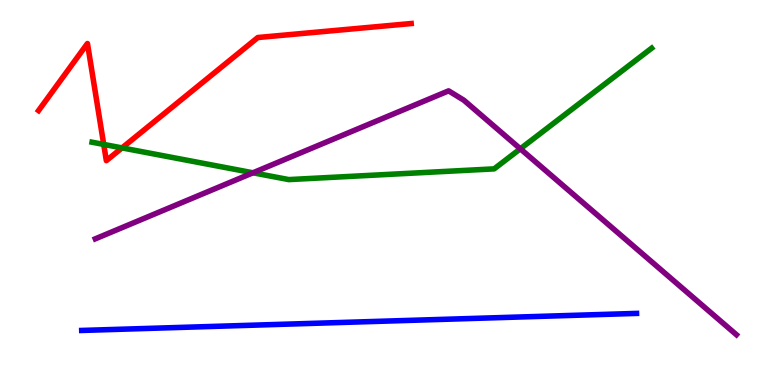[{'lines': ['blue', 'red'], 'intersections': []}, {'lines': ['green', 'red'], 'intersections': [{'x': 1.34, 'y': 6.25}, {'x': 1.57, 'y': 6.16}]}, {'lines': ['purple', 'red'], 'intersections': []}, {'lines': ['blue', 'green'], 'intersections': []}, {'lines': ['blue', 'purple'], 'intersections': []}, {'lines': ['green', 'purple'], 'intersections': [{'x': 3.26, 'y': 5.51}, {'x': 6.71, 'y': 6.13}]}]